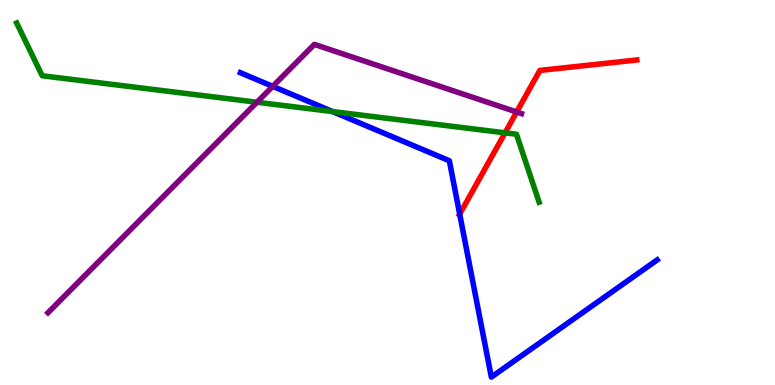[{'lines': ['blue', 'red'], 'intersections': [{'x': 5.93, 'y': 4.44}]}, {'lines': ['green', 'red'], 'intersections': [{'x': 6.52, 'y': 6.55}]}, {'lines': ['purple', 'red'], 'intersections': [{'x': 6.67, 'y': 7.09}]}, {'lines': ['blue', 'green'], 'intersections': [{'x': 4.29, 'y': 7.1}]}, {'lines': ['blue', 'purple'], 'intersections': [{'x': 3.52, 'y': 7.76}]}, {'lines': ['green', 'purple'], 'intersections': [{'x': 3.32, 'y': 7.34}]}]